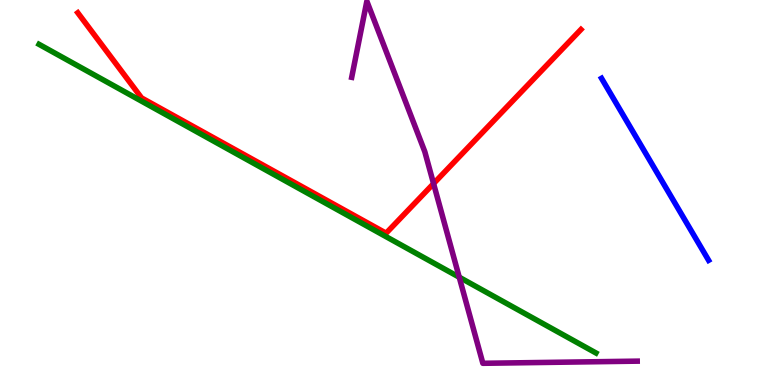[{'lines': ['blue', 'red'], 'intersections': []}, {'lines': ['green', 'red'], 'intersections': []}, {'lines': ['purple', 'red'], 'intersections': [{'x': 5.59, 'y': 5.23}]}, {'lines': ['blue', 'green'], 'intersections': []}, {'lines': ['blue', 'purple'], 'intersections': []}, {'lines': ['green', 'purple'], 'intersections': [{'x': 5.93, 'y': 2.8}]}]